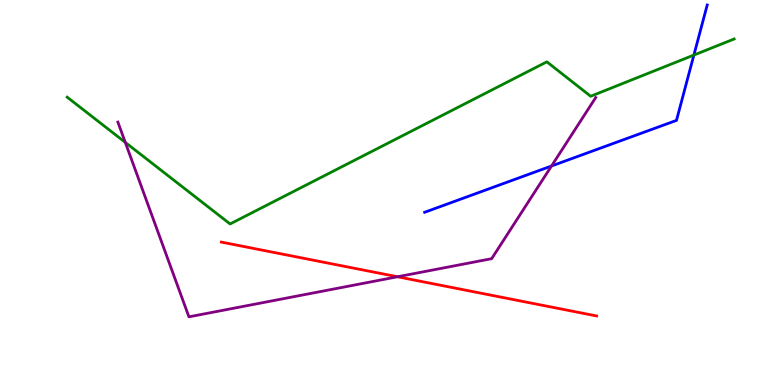[{'lines': ['blue', 'red'], 'intersections': []}, {'lines': ['green', 'red'], 'intersections': []}, {'lines': ['purple', 'red'], 'intersections': [{'x': 5.13, 'y': 2.81}]}, {'lines': ['blue', 'green'], 'intersections': [{'x': 8.95, 'y': 8.57}]}, {'lines': ['blue', 'purple'], 'intersections': [{'x': 7.12, 'y': 5.69}]}, {'lines': ['green', 'purple'], 'intersections': [{'x': 1.62, 'y': 6.3}]}]